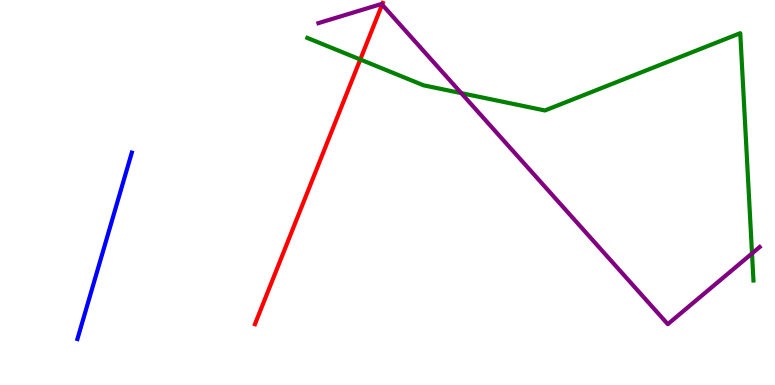[{'lines': ['blue', 'red'], 'intersections': []}, {'lines': ['green', 'red'], 'intersections': [{'x': 4.65, 'y': 8.45}]}, {'lines': ['purple', 'red'], 'intersections': [{'x': 4.93, 'y': 9.88}]}, {'lines': ['blue', 'green'], 'intersections': []}, {'lines': ['blue', 'purple'], 'intersections': []}, {'lines': ['green', 'purple'], 'intersections': [{'x': 5.95, 'y': 7.58}, {'x': 9.7, 'y': 3.42}]}]